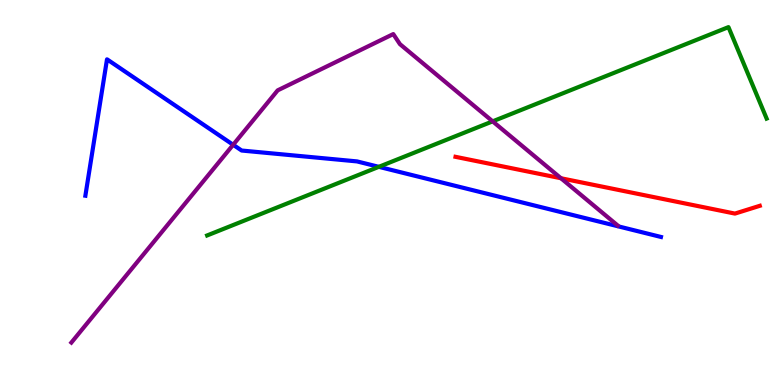[{'lines': ['blue', 'red'], 'intersections': []}, {'lines': ['green', 'red'], 'intersections': []}, {'lines': ['purple', 'red'], 'intersections': [{'x': 7.24, 'y': 5.37}]}, {'lines': ['blue', 'green'], 'intersections': [{'x': 4.89, 'y': 5.67}]}, {'lines': ['blue', 'purple'], 'intersections': [{'x': 3.01, 'y': 6.24}]}, {'lines': ['green', 'purple'], 'intersections': [{'x': 6.36, 'y': 6.85}]}]